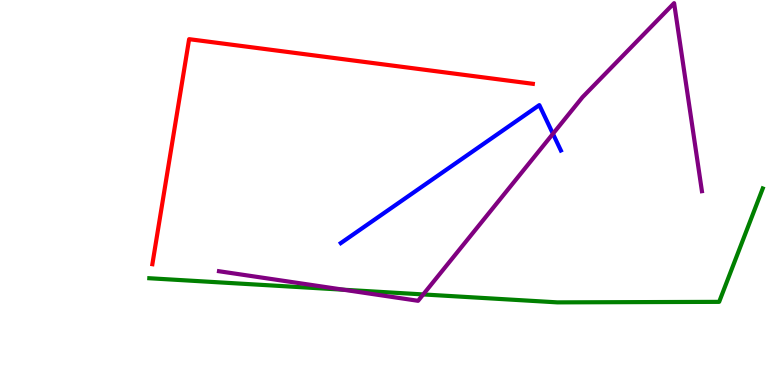[{'lines': ['blue', 'red'], 'intersections': []}, {'lines': ['green', 'red'], 'intersections': []}, {'lines': ['purple', 'red'], 'intersections': []}, {'lines': ['blue', 'green'], 'intersections': []}, {'lines': ['blue', 'purple'], 'intersections': [{'x': 7.13, 'y': 6.53}]}, {'lines': ['green', 'purple'], 'intersections': [{'x': 4.43, 'y': 2.47}, {'x': 5.46, 'y': 2.35}]}]